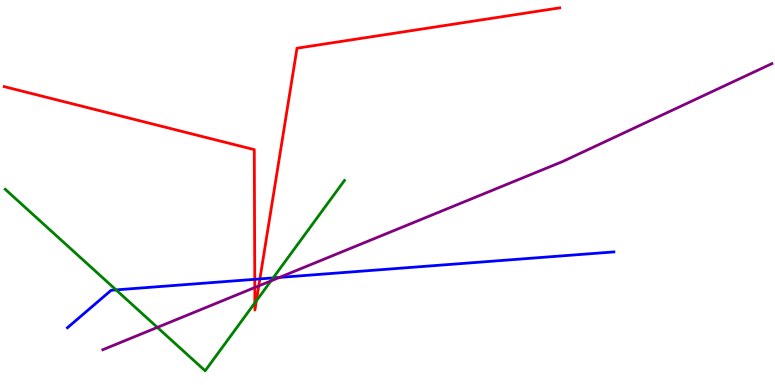[{'lines': ['blue', 'red'], 'intersections': [{'x': 3.29, 'y': 2.75}, {'x': 3.35, 'y': 2.76}]}, {'lines': ['green', 'red'], 'intersections': [{'x': 3.29, 'y': 2.13}, {'x': 3.31, 'y': 2.19}]}, {'lines': ['purple', 'red'], 'intersections': [{'x': 3.29, 'y': 2.53}, {'x': 3.34, 'y': 2.57}]}, {'lines': ['blue', 'green'], 'intersections': [{'x': 1.5, 'y': 2.47}, {'x': 3.52, 'y': 2.78}]}, {'lines': ['blue', 'purple'], 'intersections': [{'x': 3.61, 'y': 2.79}]}, {'lines': ['green', 'purple'], 'intersections': [{'x': 2.03, 'y': 1.5}, {'x': 3.5, 'y': 2.7}]}]